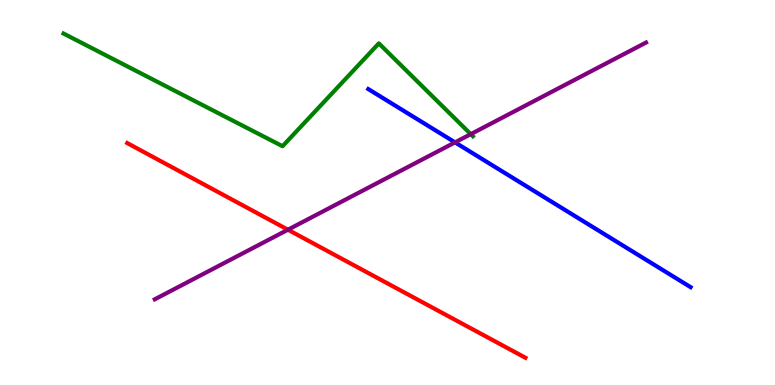[{'lines': ['blue', 'red'], 'intersections': []}, {'lines': ['green', 'red'], 'intersections': []}, {'lines': ['purple', 'red'], 'intersections': [{'x': 3.72, 'y': 4.03}]}, {'lines': ['blue', 'green'], 'intersections': []}, {'lines': ['blue', 'purple'], 'intersections': [{'x': 5.87, 'y': 6.3}]}, {'lines': ['green', 'purple'], 'intersections': [{'x': 6.07, 'y': 6.52}]}]